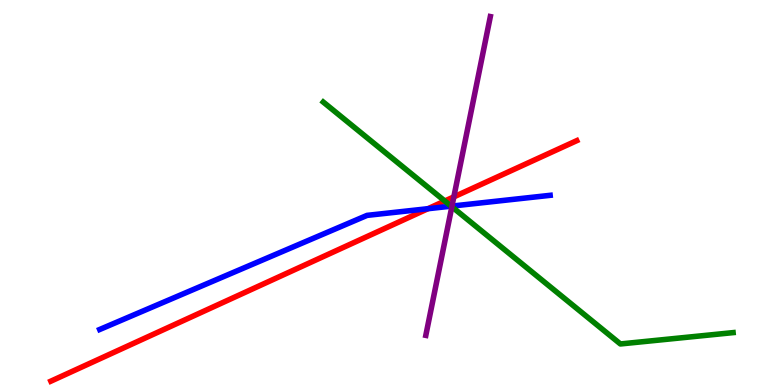[{'lines': ['blue', 'red'], 'intersections': [{'x': 5.52, 'y': 4.58}]}, {'lines': ['green', 'red'], 'intersections': [{'x': 5.74, 'y': 4.78}]}, {'lines': ['purple', 'red'], 'intersections': [{'x': 5.86, 'y': 4.89}]}, {'lines': ['blue', 'green'], 'intersections': [{'x': 5.82, 'y': 4.65}]}, {'lines': ['blue', 'purple'], 'intersections': [{'x': 5.83, 'y': 4.65}]}, {'lines': ['green', 'purple'], 'intersections': [{'x': 5.83, 'y': 4.63}]}]